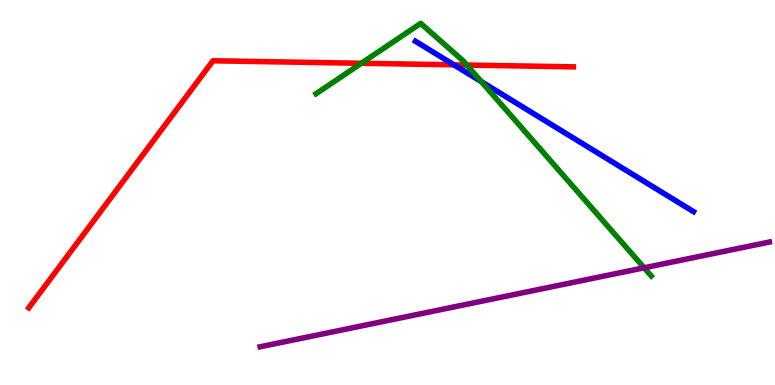[{'lines': ['blue', 'red'], 'intersections': [{'x': 5.86, 'y': 8.32}]}, {'lines': ['green', 'red'], 'intersections': [{'x': 4.66, 'y': 8.36}, {'x': 6.02, 'y': 8.31}]}, {'lines': ['purple', 'red'], 'intersections': []}, {'lines': ['blue', 'green'], 'intersections': [{'x': 6.21, 'y': 7.88}]}, {'lines': ['blue', 'purple'], 'intersections': []}, {'lines': ['green', 'purple'], 'intersections': [{'x': 8.31, 'y': 3.04}]}]